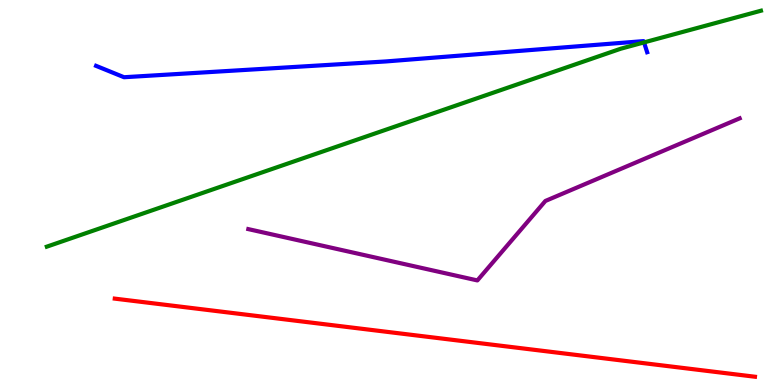[{'lines': ['blue', 'red'], 'intersections': []}, {'lines': ['green', 'red'], 'intersections': []}, {'lines': ['purple', 'red'], 'intersections': []}, {'lines': ['blue', 'green'], 'intersections': [{'x': 8.31, 'y': 8.9}]}, {'lines': ['blue', 'purple'], 'intersections': []}, {'lines': ['green', 'purple'], 'intersections': []}]